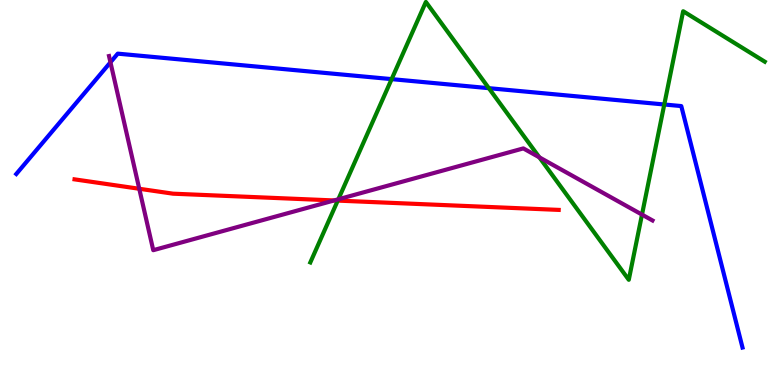[{'lines': ['blue', 'red'], 'intersections': []}, {'lines': ['green', 'red'], 'intersections': [{'x': 4.36, 'y': 4.79}]}, {'lines': ['purple', 'red'], 'intersections': [{'x': 1.8, 'y': 5.1}, {'x': 4.31, 'y': 4.79}]}, {'lines': ['blue', 'green'], 'intersections': [{'x': 5.05, 'y': 7.94}, {'x': 6.31, 'y': 7.71}, {'x': 8.57, 'y': 7.29}]}, {'lines': ['blue', 'purple'], 'intersections': [{'x': 1.43, 'y': 8.38}]}, {'lines': ['green', 'purple'], 'intersections': [{'x': 4.37, 'y': 4.82}, {'x': 6.96, 'y': 5.91}, {'x': 8.28, 'y': 4.43}]}]